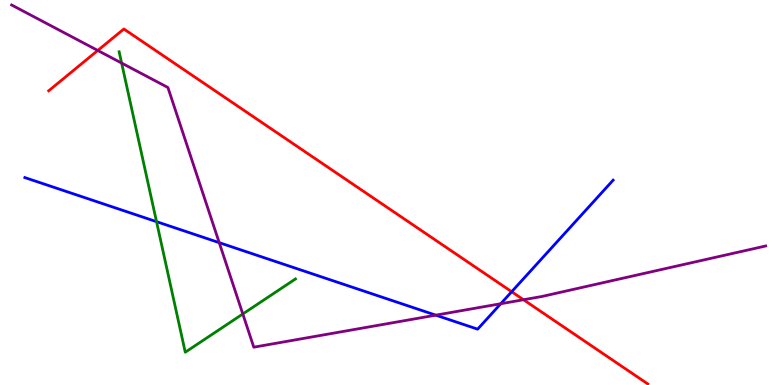[{'lines': ['blue', 'red'], 'intersections': [{'x': 6.6, 'y': 2.42}]}, {'lines': ['green', 'red'], 'intersections': []}, {'lines': ['purple', 'red'], 'intersections': [{'x': 1.26, 'y': 8.69}, {'x': 6.75, 'y': 2.21}]}, {'lines': ['blue', 'green'], 'intersections': [{'x': 2.02, 'y': 4.24}]}, {'lines': ['blue', 'purple'], 'intersections': [{'x': 2.83, 'y': 3.7}, {'x': 5.62, 'y': 1.81}, {'x': 6.46, 'y': 2.11}]}, {'lines': ['green', 'purple'], 'intersections': [{'x': 1.57, 'y': 8.36}, {'x': 3.13, 'y': 1.84}]}]